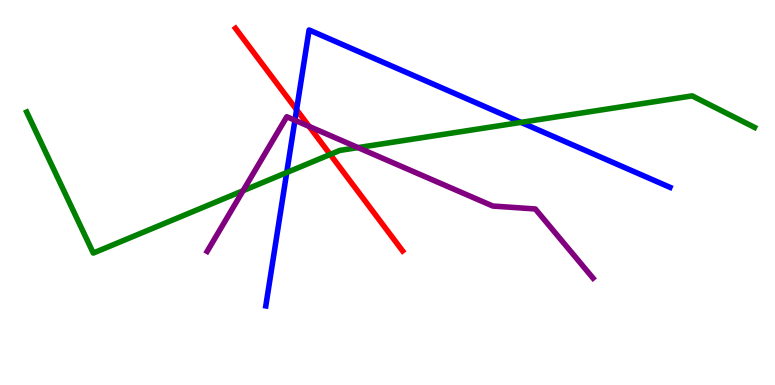[{'lines': ['blue', 'red'], 'intersections': [{'x': 3.83, 'y': 7.15}]}, {'lines': ['green', 'red'], 'intersections': [{'x': 4.26, 'y': 5.99}]}, {'lines': ['purple', 'red'], 'intersections': [{'x': 3.99, 'y': 6.72}]}, {'lines': ['blue', 'green'], 'intersections': [{'x': 3.7, 'y': 5.52}, {'x': 6.72, 'y': 6.82}]}, {'lines': ['blue', 'purple'], 'intersections': [{'x': 3.81, 'y': 6.88}]}, {'lines': ['green', 'purple'], 'intersections': [{'x': 3.14, 'y': 5.05}, {'x': 4.62, 'y': 6.17}]}]